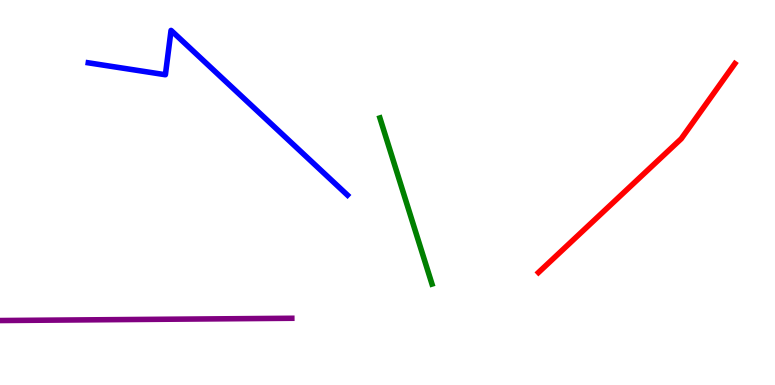[{'lines': ['blue', 'red'], 'intersections': []}, {'lines': ['green', 'red'], 'intersections': []}, {'lines': ['purple', 'red'], 'intersections': []}, {'lines': ['blue', 'green'], 'intersections': []}, {'lines': ['blue', 'purple'], 'intersections': []}, {'lines': ['green', 'purple'], 'intersections': []}]